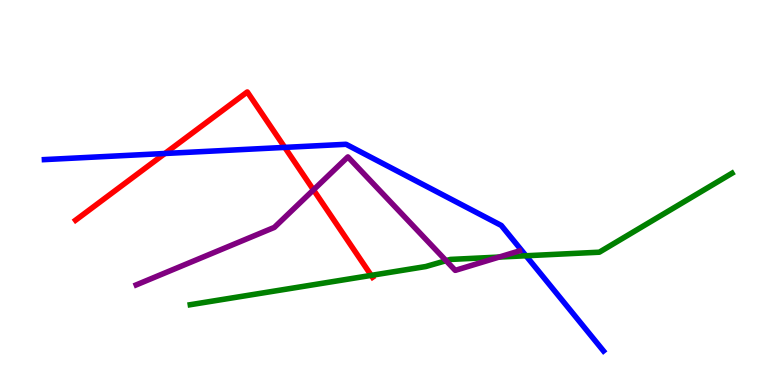[{'lines': ['blue', 'red'], 'intersections': [{'x': 2.13, 'y': 6.01}, {'x': 3.67, 'y': 6.17}]}, {'lines': ['green', 'red'], 'intersections': [{'x': 4.79, 'y': 2.85}]}, {'lines': ['purple', 'red'], 'intersections': [{'x': 4.04, 'y': 5.07}]}, {'lines': ['blue', 'green'], 'intersections': [{'x': 6.79, 'y': 3.36}]}, {'lines': ['blue', 'purple'], 'intersections': []}, {'lines': ['green', 'purple'], 'intersections': [{'x': 5.76, 'y': 3.23}, {'x': 6.44, 'y': 3.32}]}]